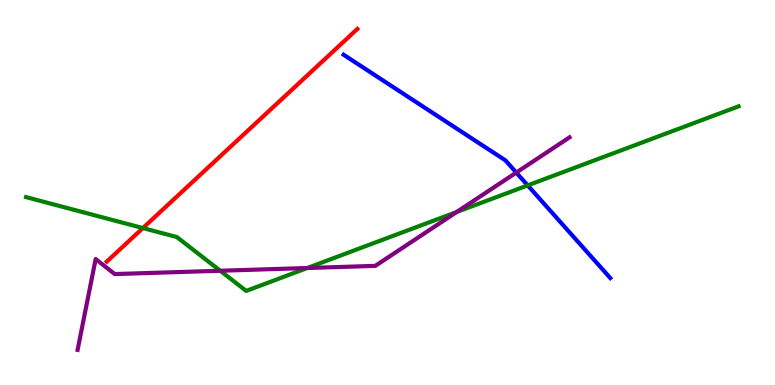[{'lines': ['blue', 'red'], 'intersections': []}, {'lines': ['green', 'red'], 'intersections': [{'x': 1.84, 'y': 4.08}]}, {'lines': ['purple', 'red'], 'intersections': []}, {'lines': ['blue', 'green'], 'intersections': [{'x': 6.81, 'y': 5.18}]}, {'lines': ['blue', 'purple'], 'intersections': [{'x': 6.66, 'y': 5.52}]}, {'lines': ['green', 'purple'], 'intersections': [{'x': 2.84, 'y': 2.97}, {'x': 3.96, 'y': 3.04}, {'x': 5.89, 'y': 4.49}]}]